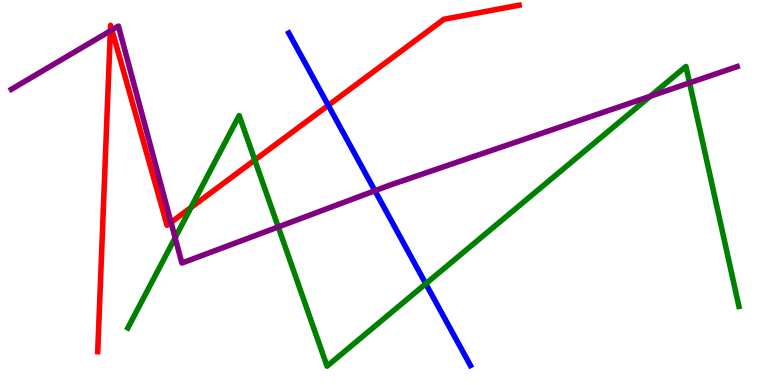[{'lines': ['blue', 'red'], 'intersections': [{'x': 4.24, 'y': 7.26}]}, {'lines': ['green', 'red'], 'intersections': [{'x': 2.46, 'y': 4.61}, {'x': 3.29, 'y': 5.84}]}, {'lines': ['purple', 'red'], 'intersections': [{'x': 1.42, 'y': 9.2}, {'x': 1.44, 'y': 9.22}, {'x': 2.21, 'y': 4.22}]}, {'lines': ['blue', 'green'], 'intersections': [{'x': 5.49, 'y': 2.63}]}, {'lines': ['blue', 'purple'], 'intersections': [{'x': 4.84, 'y': 5.05}]}, {'lines': ['green', 'purple'], 'intersections': [{'x': 2.26, 'y': 3.82}, {'x': 3.59, 'y': 4.11}, {'x': 8.39, 'y': 7.5}, {'x': 8.9, 'y': 7.85}]}]